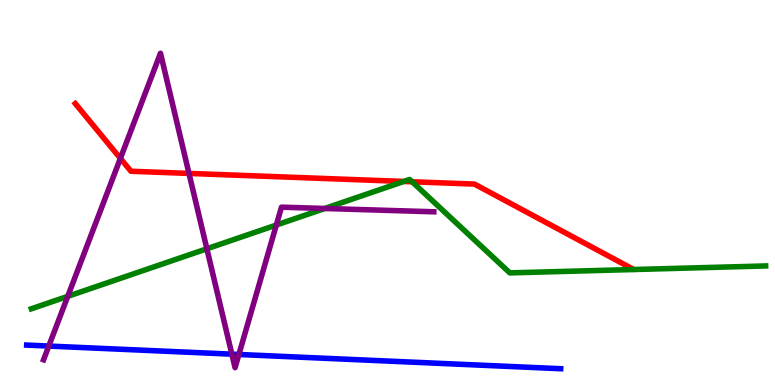[{'lines': ['blue', 'red'], 'intersections': []}, {'lines': ['green', 'red'], 'intersections': [{'x': 5.21, 'y': 5.29}, {'x': 5.32, 'y': 5.28}]}, {'lines': ['purple', 'red'], 'intersections': [{'x': 1.55, 'y': 5.89}, {'x': 2.44, 'y': 5.5}]}, {'lines': ['blue', 'green'], 'intersections': []}, {'lines': ['blue', 'purple'], 'intersections': [{'x': 0.63, 'y': 1.01}, {'x': 2.99, 'y': 0.801}, {'x': 3.08, 'y': 0.793}]}, {'lines': ['green', 'purple'], 'intersections': [{'x': 0.874, 'y': 2.3}, {'x': 2.67, 'y': 3.54}, {'x': 3.57, 'y': 4.15}, {'x': 4.19, 'y': 4.58}]}]